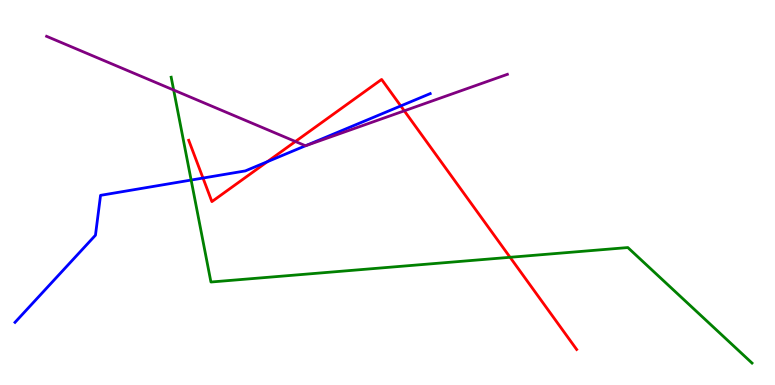[{'lines': ['blue', 'red'], 'intersections': [{'x': 2.62, 'y': 5.38}, {'x': 3.45, 'y': 5.8}, {'x': 5.17, 'y': 7.25}]}, {'lines': ['green', 'red'], 'intersections': [{'x': 6.58, 'y': 3.32}]}, {'lines': ['purple', 'red'], 'intersections': [{'x': 3.81, 'y': 6.32}, {'x': 5.22, 'y': 7.12}]}, {'lines': ['blue', 'green'], 'intersections': [{'x': 2.47, 'y': 5.32}]}, {'lines': ['blue', 'purple'], 'intersections': [{'x': 3.94, 'y': 6.21}]}, {'lines': ['green', 'purple'], 'intersections': [{'x': 2.24, 'y': 7.66}]}]